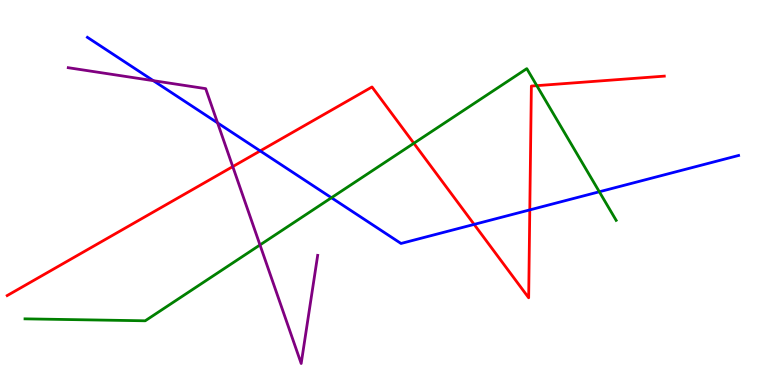[{'lines': ['blue', 'red'], 'intersections': [{'x': 3.36, 'y': 6.08}, {'x': 6.12, 'y': 4.17}, {'x': 6.84, 'y': 4.55}]}, {'lines': ['green', 'red'], 'intersections': [{'x': 5.34, 'y': 6.28}, {'x': 6.93, 'y': 7.78}]}, {'lines': ['purple', 'red'], 'intersections': [{'x': 3.0, 'y': 5.67}]}, {'lines': ['blue', 'green'], 'intersections': [{'x': 4.28, 'y': 4.86}, {'x': 7.73, 'y': 5.02}]}, {'lines': ['blue', 'purple'], 'intersections': [{'x': 1.98, 'y': 7.9}, {'x': 2.81, 'y': 6.81}]}, {'lines': ['green', 'purple'], 'intersections': [{'x': 3.35, 'y': 3.64}]}]